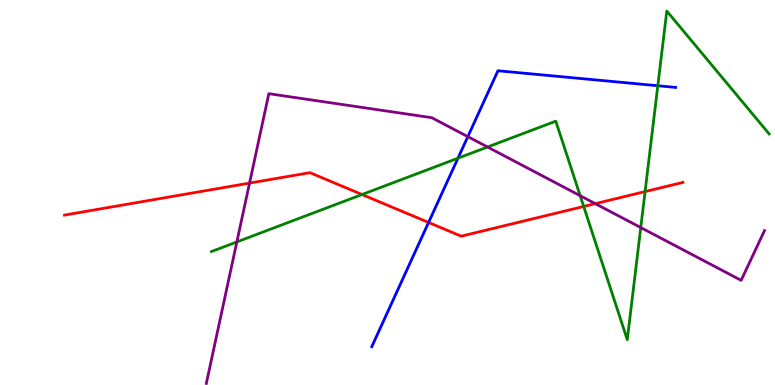[{'lines': ['blue', 'red'], 'intersections': [{'x': 5.53, 'y': 4.22}]}, {'lines': ['green', 'red'], 'intersections': [{'x': 4.67, 'y': 4.95}, {'x': 7.53, 'y': 4.64}, {'x': 8.32, 'y': 5.02}]}, {'lines': ['purple', 'red'], 'intersections': [{'x': 3.22, 'y': 5.24}, {'x': 7.68, 'y': 4.71}]}, {'lines': ['blue', 'green'], 'intersections': [{'x': 5.91, 'y': 5.89}, {'x': 8.49, 'y': 7.77}]}, {'lines': ['blue', 'purple'], 'intersections': [{'x': 6.04, 'y': 6.45}]}, {'lines': ['green', 'purple'], 'intersections': [{'x': 3.06, 'y': 3.72}, {'x': 6.29, 'y': 6.18}, {'x': 7.49, 'y': 4.92}, {'x': 8.27, 'y': 4.09}]}]